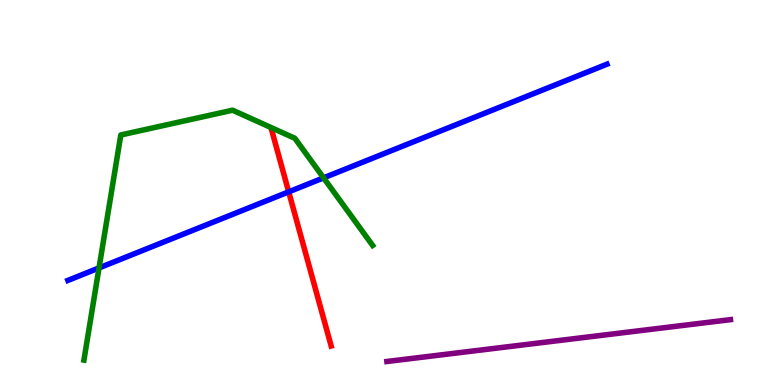[{'lines': ['blue', 'red'], 'intersections': [{'x': 3.73, 'y': 5.02}]}, {'lines': ['green', 'red'], 'intersections': []}, {'lines': ['purple', 'red'], 'intersections': []}, {'lines': ['blue', 'green'], 'intersections': [{'x': 1.28, 'y': 3.04}, {'x': 4.18, 'y': 5.38}]}, {'lines': ['blue', 'purple'], 'intersections': []}, {'lines': ['green', 'purple'], 'intersections': []}]